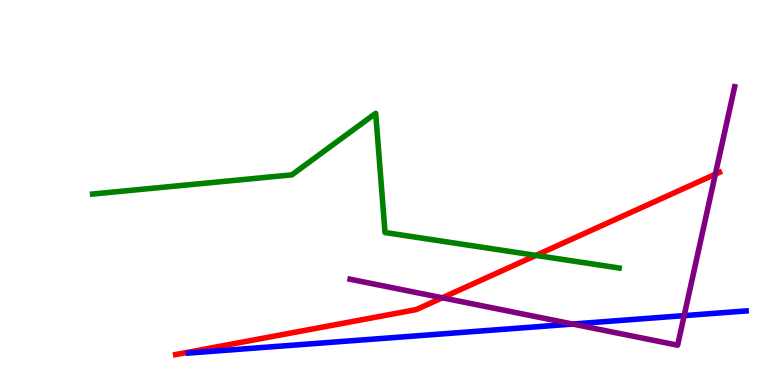[{'lines': ['blue', 'red'], 'intersections': []}, {'lines': ['green', 'red'], 'intersections': [{'x': 6.92, 'y': 3.37}]}, {'lines': ['purple', 'red'], 'intersections': [{'x': 5.71, 'y': 2.27}, {'x': 9.23, 'y': 5.48}]}, {'lines': ['blue', 'green'], 'intersections': []}, {'lines': ['blue', 'purple'], 'intersections': [{'x': 7.39, 'y': 1.58}, {'x': 8.83, 'y': 1.8}]}, {'lines': ['green', 'purple'], 'intersections': []}]